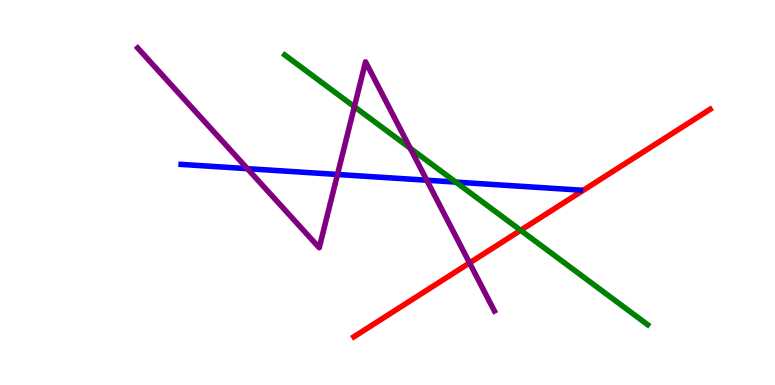[{'lines': ['blue', 'red'], 'intersections': []}, {'lines': ['green', 'red'], 'intersections': [{'x': 6.72, 'y': 4.02}]}, {'lines': ['purple', 'red'], 'intersections': [{'x': 6.06, 'y': 3.17}]}, {'lines': ['blue', 'green'], 'intersections': [{'x': 5.88, 'y': 5.27}]}, {'lines': ['blue', 'purple'], 'intersections': [{'x': 3.19, 'y': 5.62}, {'x': 4.35, 'y': 5.47}, {'x': 5.51, 'y': 5.32}]}, {'lines': ['green', 'purple'], 'intersections': [{'x': 4.57, 'y': 7.23}, {'x': 5.29, 'y': 6.15}]}]